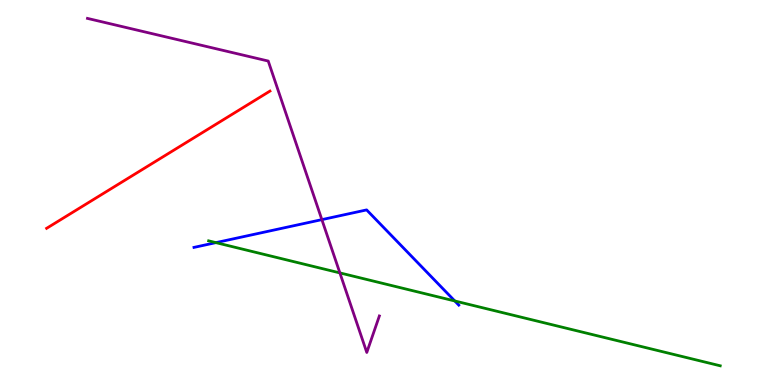[{'lines': ['blue', 'red'], 'intersections': []}, {'lines': ['green', 'red'], 'intersections': []}, {'lines': ['purple', 'red'], 'intersections': []}, {'lines': ['blue', 'green'], 'intersections': [{'x': 2.79, 'y': 3.7}, {'x': 5.87, 'y': 2.18}]}, {'lines': ['blue', 'purple'], 'intersections': [{'x': 4.15, 'y': 4.3}]}, {'lines': ['green', 'purple'], 'intersections': [{'x': 4.39, 'y': 2.91}]}]